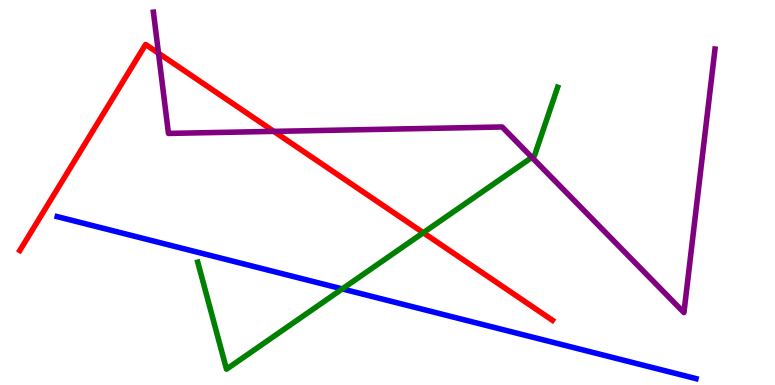[{'lines': ['blue', 'red'], 'intersections': []}, {'lines': ['green', 'red'], 'intersections': [{'x': 5.46, 'y': 3.96}]}, {'lines': ['purple', 'red'], 'intersections': [{'x': 2.05, 'y': 8.62}, {'x': 3.53, 'y': 6.59}]}, {'lines': ['blue', 'green'], 'intersections': [{'x': 4.42, 'y': 2.5}]}, {'lines': ['blue', 'purple'], 'intersections': []}, {'lines': ['green', 'purple'], 'intersections': [{'x': 6.86, 'y': 5.91}]}]